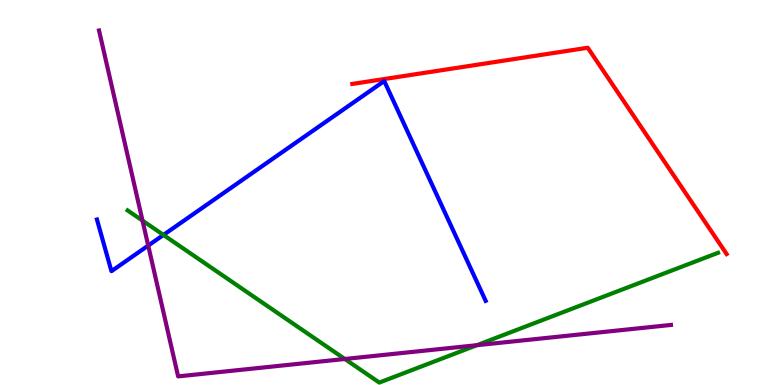[{'lines': ['blue', 'red'], 'intersections': []}, {'lines': ['green', 'red'], 'intersections': []}, {'lines': ['purple', 'red'], 'intersections': []}, {'lines': ['blue', 'green'], 'intersections': [{'x': 2.11, 'y': 3.9}]}, {'lines': ['blue', 'purple'], 'intersections': [{'x': 1.91, 'y': 3.62}]}, {'lines': ['green', 'purple'], 'intersections': [{'x': 1.84, 'y': 4.27}, {'x': 4.45, 'y': 0.676}, {'x': 6.15, 'y': 1.03}]}]